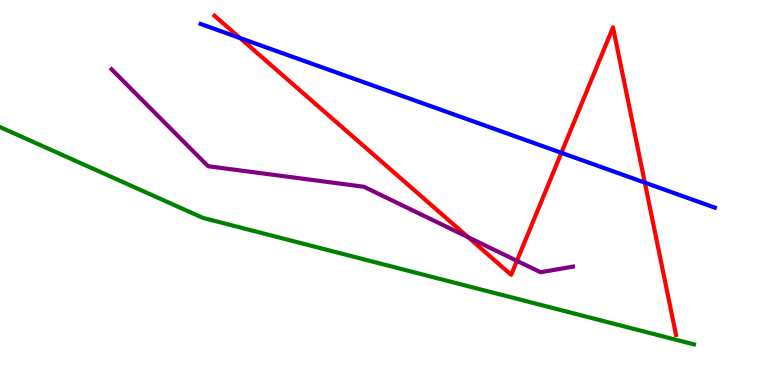[{'lines': ['blue', 'red'], 'intersections': [{'x': 3.1, 'y': 9.01}, {'x': 7.24, 'y': 6.03}, {'x': 8.32, 'y': 5.26}]}, {'lines': ['green', 'red'], 'intersections': []}, {'lines': ['purple', 'red'], 'intersections': [{'x': 6.04, 'y': 3.84}, {'x': 6.67, 'y': 3.23}]}, {'lines': ['blue', 'green'], 'intersections': []}, {'lines': ['blue', 'purple'], 'intersections': []}, {'lines': ['green', 'purple'], 'intersections': []}]